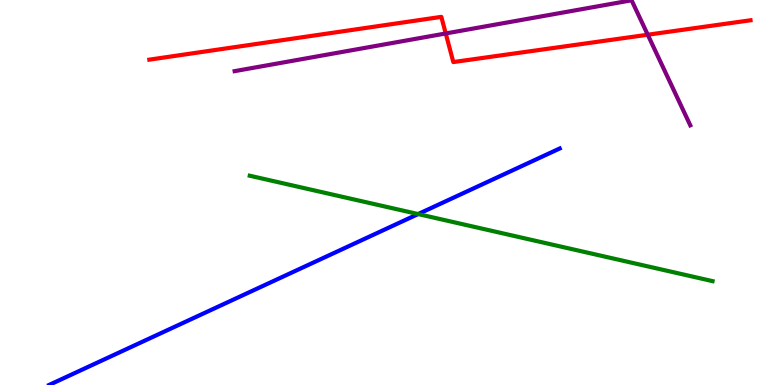[{'lines': ['blue', 'red'], 'intersections': []}, {'lines': ['green', 'red'], 'intersections': []}, {'lines': ['purple', 'red'], 'intersections': [{'x': 5.75, 'y': 9.13}, {'x': 8.36, 'y': 9.1}]}, {'lines': ['blue', 'green'], 'intersections': [{'x': 5.4, 'y': 4.44}]}, {'lines': ['blue', 'purple'], 'intersections': []}, {'lines': ['green', 'purple'], 'intersections': []}]